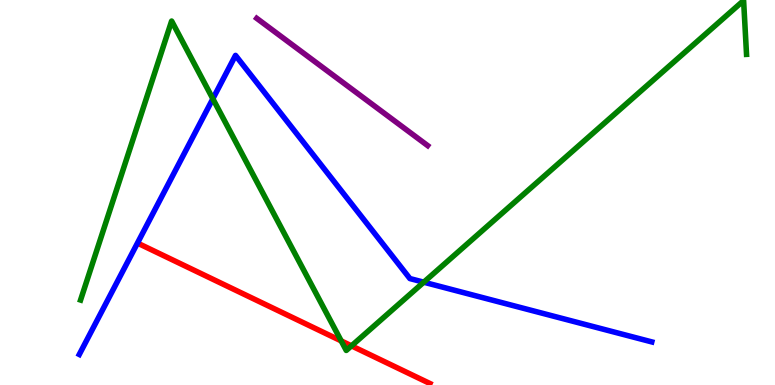[{'lines': ['blue', 'red'], 'intersections': []}, {'lines': ['green', 'red'], 'intersections': [{'x': 4.4, 'y': 1.15}, {'x': 4.54, 'y': 1.02}]}, {'lines': ['purple', 'red'], 'intersections': []}, {'lines': ['blue', 'green'], 'intersections': [{'x': 2.75, 'y': 7.43}, {'x': 5.47, 'y': 2.67}]}, {'lines': ['blue', 'purple'], 'intersections': []}, {'lines': ['green', 'purple'], 'intersections': []}]